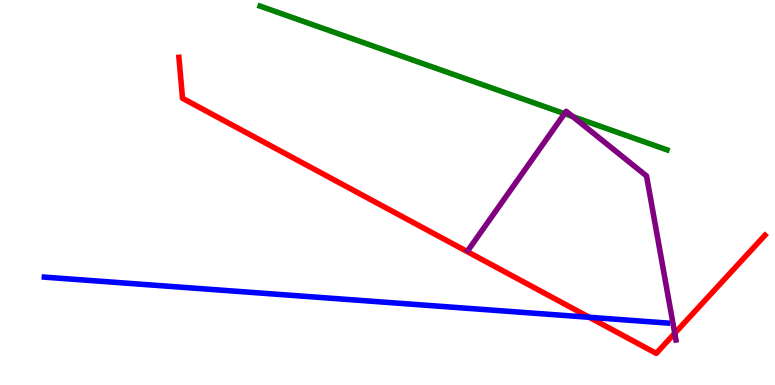[{'lines': ['blue', 'red'], 'intersections': [{'x': 7.6, 'y': 1.76}]}, {'lines': ['green', 'red'], 'intersections': []}, {'lines': ['purple', 'red'], 'intersections': [{'x': 8.71, 'y': 1.34}]}, {'lines': ['blue', 'green'], 'intersections': []}, {'lines': ['blue', 'purple'], 'intersections': []}, {'lines': ['green', 'purple'], 'intersections': [{'x': 7.28, 'y': 7.05}, {'x': 7.39, 'y': 6.97}]}]